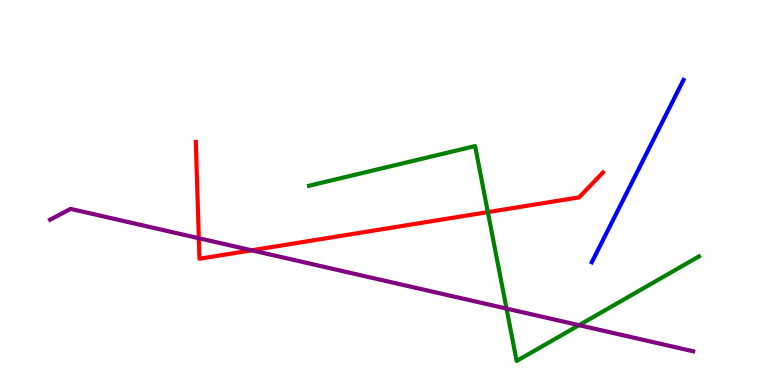[{'lines': ['blue', 'red'], 'intersections': []}, {'lines': ['green', 'red'], 'intersections': [{'x': 6.29, 'y': 4.49}]}, {'lines': ['purple', 'red'], 'intersections': [{'x': 2.57, 'y': 3.81}, {'x': 3.25, 'y': 3.5}]}, {'lines': ['blue', 'green'], 'intersections': []}, {'lines': ['blue', 'purple'], 'intersections': []}, {'lines': ['green', 'purple'], 'intersections': [{'x': 6.54, 'y': 1.98}, {'x': 7.47, 'y': 1.55}]}]